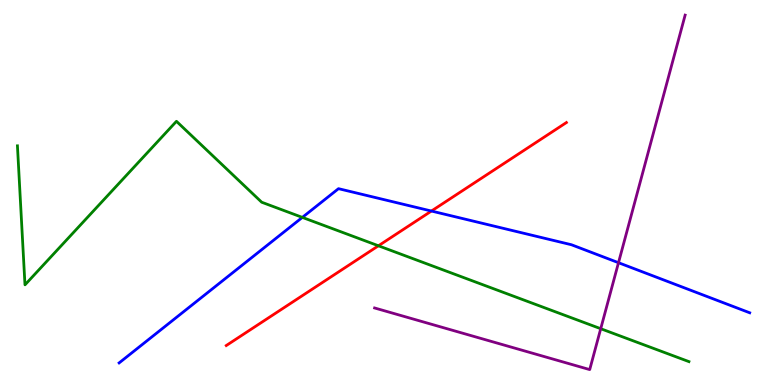[{'lines': ['blue', 'red'], 'intersections': [{'x': 5.57, 'y': 4.52}]}, {'lines': ['green', 'red'], 'intersections': [{'x': 4.88, 'y': 3.62}]}, {'lines': ['purple', 'red'], 'intersections': []}, {'lines': ['blue', 'green'], 'intersections': [{'x': 3.9, 'y': 4.35}]}, {'lines': ['blue', 'purple'], 'intersections': [{'x': 7.98, 'y': 3.18}]}, {'lines': ['green', 'purple'], 'intersections': [{'x': 7.75, 'y': 1.46}]}]